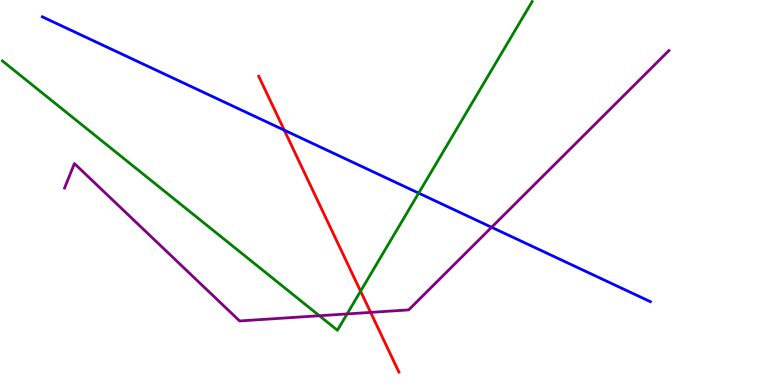[{'lines': ['blue', 'red'], 'intersections': [{'x': 3.67, 'y': 6.62}]}, {'lines': ['green', 'red'], 'intersections': [{'x': 4.65, 'y': 2.44}]}, {'lines': ['purple', 'red'], 'intersections': [{'x': 4.78, 'y': 1.89}]}, {'lines': ['blue', 'green'], 'intersections': [{'x': 5.4, 'y': 4.98}]}, {'lines': ['blue', 'purple'], 'intersections': [{'x': 6.34, 'y': 4.1}]}, {'lines': ['green', 'purple'], 'intersections': [{'x': 4.12, 'y': 1.8}, {'x': 4.48, 'y': 1.85}]}]